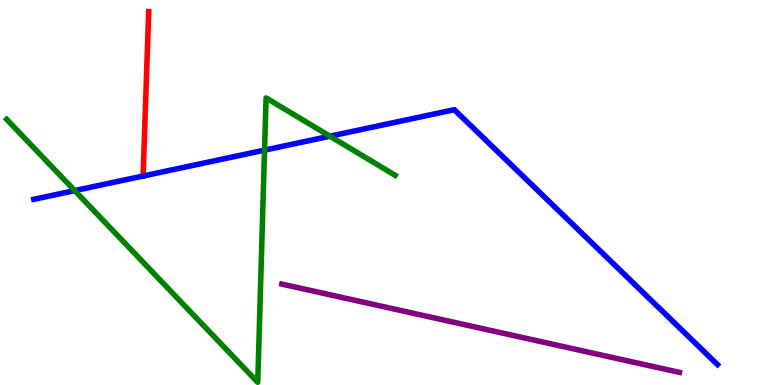[{'lines': ['blue', 'red'], 'intersections': []}, {'lines': ['green', 'red'], 'intersections': []}, {'lines': ['purple', 'red'], 'intersections': []}, {'lines': ['blue', 'green'], 'intersections': [{'x': 0.964, 'y': 5.05}, {'x': 3.41, 'y': 6.1}, {'x': 4.26, 'y': 6.46}]}, {'lines': ['blue', 'purple'], 'intersections': []}, {'lines': ['green', 'purple'], 'intersections': []}]